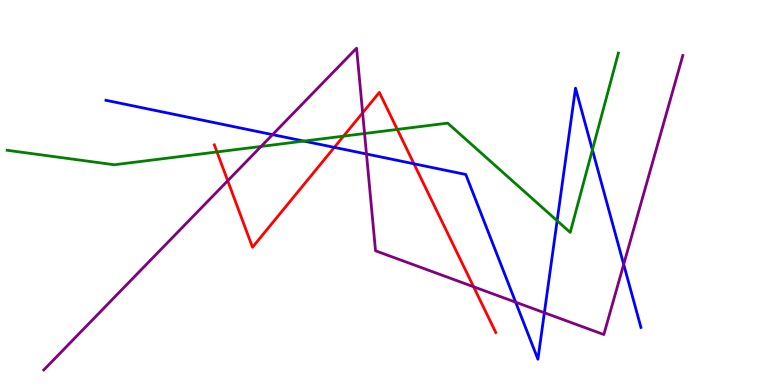[{'lines': ['blue', 'red'], 'intersections': [{'x': 4.31, 'y': 6.17}, {'x': 5.34, 'y': 5.75}]}, {'lines': ['green', 'red'], 'intersections': [{'x': 2.8, 'y': 6.05}, {'x': 4.43, 'y': 6.46}, {'x': 5.13, 'y': 6.64}]}, {'lines': ['purple', 'red'], 'intersections': [{'x': 2.94, 'y': 5.31}, {'x': 4.68, 'y': 7.07}, {'x': 6.11, 'y': 2.55}]}, {'lines': ['blue', 'green'], 'intersections': [{'x': 3.92, 'y': 6.34}, {'x': 7.19, 'y': 4.27}, {'x': 7.64, 'y': 6.11}]}, {'lines': ['blue', 'purple'], 'intersections': [{'x': 3.52, 'y': 6.5}, {'x': 4.73, 'y': 6.0}, {'x': 6.65, 'y': 2.15}, {'x': 7.02, 'y': 1.88}, {'x': 8.05, 'y': 3.13}]}, {'lines': ['green', 'purple'], 'intersections': [{'x': 3.37, 'y': 6.2}, {'x': 4.7, 'y': 6.53}]}]